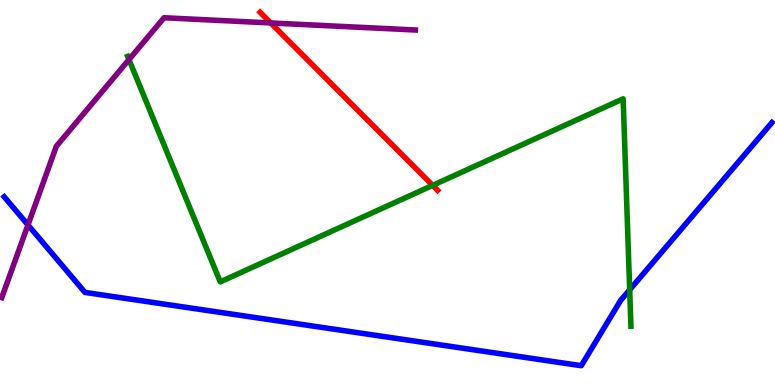[{'lines': ['blue', 'red'], 'intersections': []}, {'lines': ['green', 'red'], 'intersections': [{'x': 5.58, 'y': 5.19}]}, {'lines': ['purple', 'red'], 'intersections': [{'x': 3.49, 'y': 9.4}]}, {'lines': ['blue', 'green'], 'intersections': [{'x': 8.12, 'y': 2.47}]}, {'lines': ['blue', 'purple'], 'intersections': [{'x': 0.361, 'y': 4.16}]}, {'lines': ['green', 'purple'], 'intersections': [{'x': 1.66, 'y': 8.45}]}]